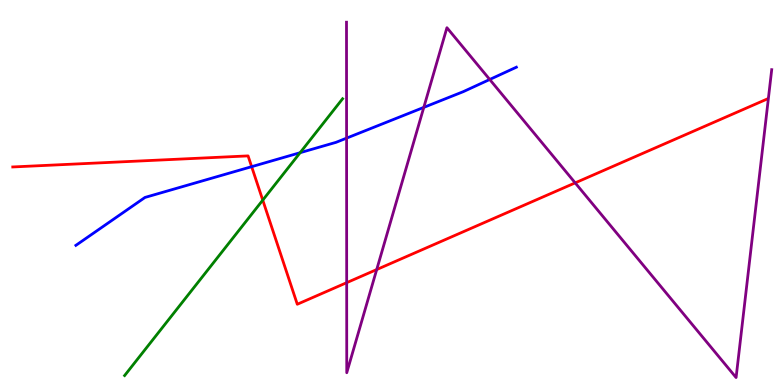[{'lines': ['blue', 'red'], 'intersections': [{'x': 3.25, 'y': 5.67}]}, {'lines': ['green', 'red'], 'intersections': [{'x': 3.39, 'y': 4.8}]}, {'lines': ['purple', 'red'], 'intersections': [{'x': 4.47, 'y': 2.66}, {'x': 4.86, 'y': 3.0}, {'x': 7.42, 'y': 5.25}]}, {'lines': ['blue', 'green'], 'intersections': [{'x': 3.87, 'y': 6.03}]}, {'lines': ['blue', 'purple'], 'intersections': [{'x': 4.47, 'y': 6.41}, {'x': 5.47, 'y': 7.21}, {'x': 6.32, 'y': 7.94}]}, {'lines': ['green', 'purple'], 'intersections': []}]